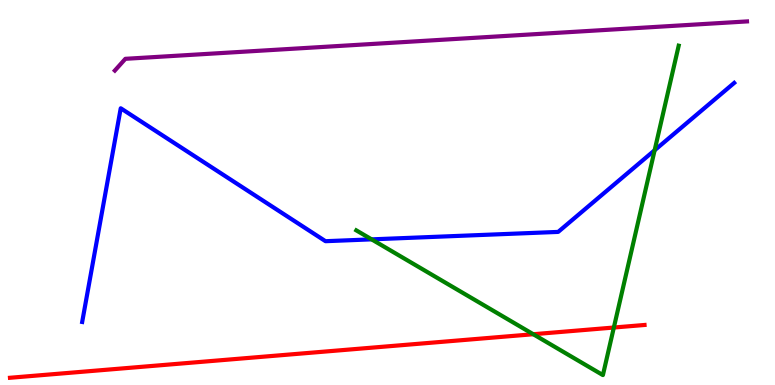[{'lines': ['blue', 'red'], 'intersections': []}, {'lines': ['green', 'red'], 'intersections': [{'x': 6.88, 'y': 1.32}, {'x': 7.92, 'y': 1.49}]}, {'lines': ['purple', 'red'], 'intersections': []}, {'lines': ['blue', 'green'], 'intersections': [{'x': 4.8, 'y': 3.78}, {'x': 8.45, 'y': 6.1}]}, {'lines': ['blue', 'purple'], 'intersections': []}, {'lines': ['green', 'purple'], 'intersections': []}]